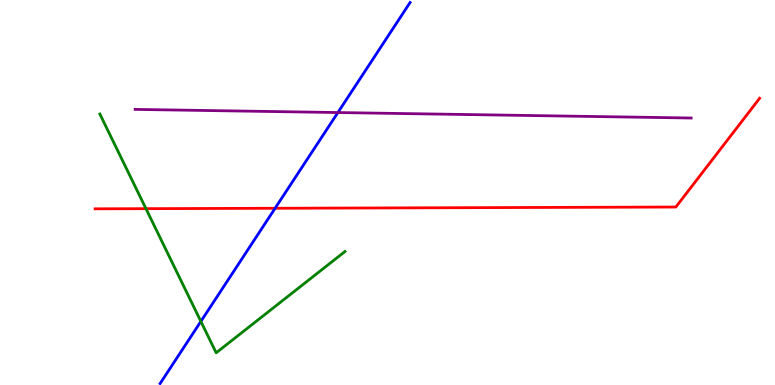[{'lines': ['blue', 'red'], 'intersections': [{'x': 3.55, 'y': 4.59}]}, {'lines': ['green', 'red'], 'intersections': [{'x': 1.88, 'y': 4.58}]}, {'lines': ['purple', 'red'], 'intersections': []}, {'lines': ['blue', 'green'], 'intersections': [{'x': 2.59, 'y': 1.65}]}, {'lines': ['blue', 'purple'], 'intersections': [{'x': 4.36, 'y': 7.08}]}, {'lines': ['green', 'purple'], 'intersections': []}]